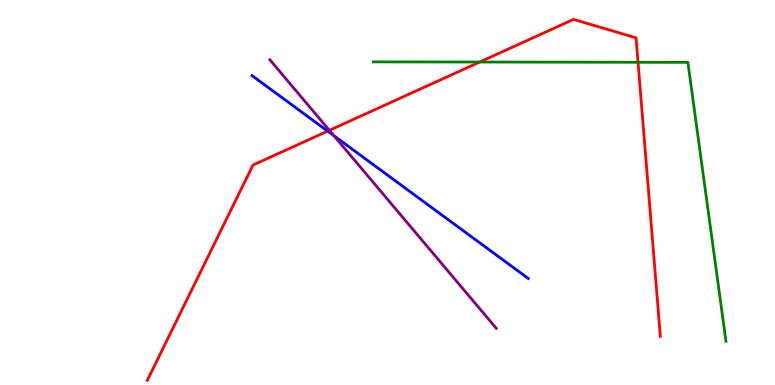[{'lines': ['blue', 'red'], 'intersections': [{'x': 4.23, 'y': 6.59}]}, {'lines': ['green', 'red'], 'intersections': [{'x': 6.19, 'y': 8.39}, {'x': 8.23, 'y': 8.38}]}, {'lines': ['purple', 'red'], 'intersections': [{'x': 4.25, 'y': 6.61}]}, {'lines': ['blue', 'green'], 'intersections': []}, {'lines': ['blue', 'purple'], 'intersections': [{'x': 4.31, 'y': 6.47}]}, {'lines': ['green', 'purple'], 'intersections': []}]